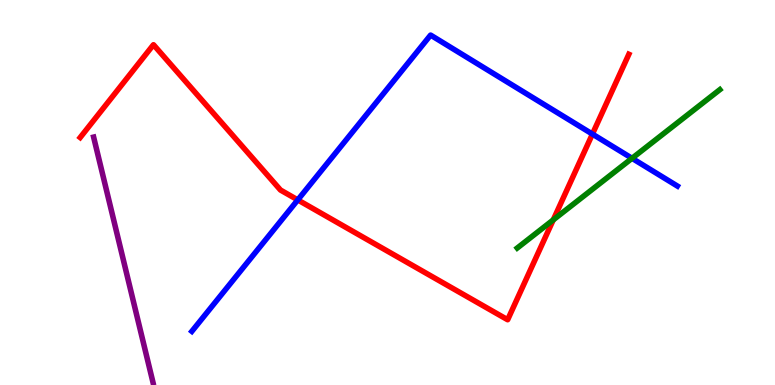[{'lines': ['blue', 'red'], 'intersections': [{'x': 3.84, 'y': 4.81}, {'x': 7.64, 'y': 6.52}]}, {'lines': ['green', 'red'], 'intersections': [{'x': 7.14, 'y': 4.29}]}, {'lines': ['purple', 'red'], 'intersections': []}, {'lines': ['blue', 'green'], 'intersections': [{'x': 8.16, 'y': 5.89}]}, {'lines': ['blue', 'purple'], 'intersections': []}, {'lines': ['green', 'purple'], 'intersections': []}]